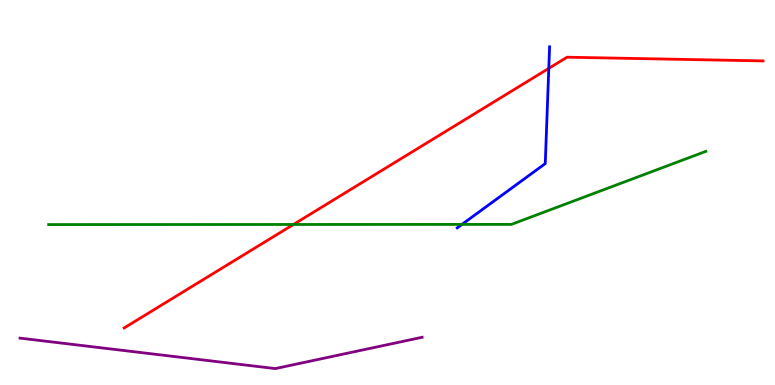[{'lines': ['blue', 'red'], 'intersections': [{'x': 7.08, 'y': 8.22}]}, {'lines': ['green', 'red'], 'intersections': [{'x': 3.79, 'y': 4.17}]}, {'lines': ['purple', 'red'], 'intersections': []}, {'lines': ['blue', 'green'], 'intersections': [{'x': 5.96, 'y': 4.17}]}, {'lines': ['blue', 'purple'], 'intersections': []}, {'lines': ['green', 'purple'], 'intersections': []}]